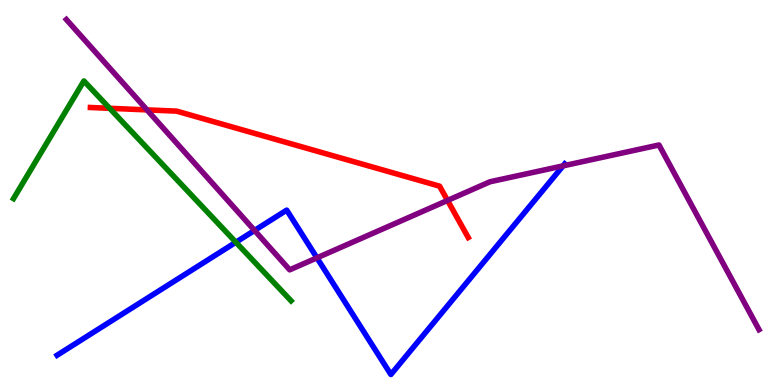[{'lines': ['blue', 'red'], 'intersections': []}, {'lines': ['green', 'red'], 'intersections': [{'x': 1.41, 'y': 7.19}]}, {'lines': ['purple', 'red'], 'intersections': [{'x': 1.9, 'y': 7.15}, {'x': 5.77, 'y': 4.79}]}, {'lines': ['blue', 'green'], 'intersections': [{'x': 3.04, 'y': 3.71}]}, {'lines': ['blue', 'purple'], 'intersections': [{'x': 3.28, 'y': 4.01}, {'x': 4.09, 'y': 3.3}, {'x': 7.27, 'y': 5.69}]}, {'lines': ['green', 'purple'], 'intersections': []}]